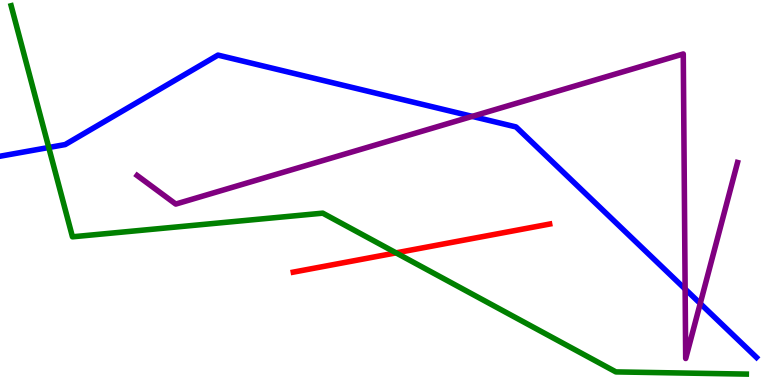[{'lines': ['blue', 'red'], 'intersections': []}, {'lines': ['green', 'red'], 'intersections': [{'x': 5.11, 'y': 3.43}]}, {'lines': ['purple', 'red'], 'intersections': []}, {'lines': ['blue', 'green'], 'intersections': [{'x': 0.629, 'y': 6.17}]}, {'lines': ['blue', 'purple'], 'intersections': [{'x': 6.09, 'y': 6.98}, {'x': 8.84, 'y': 2.49}, {'x': 9.04, 'y': 2.12}]}, {'lines': ['green', 'purple'], 'intersections': []}]